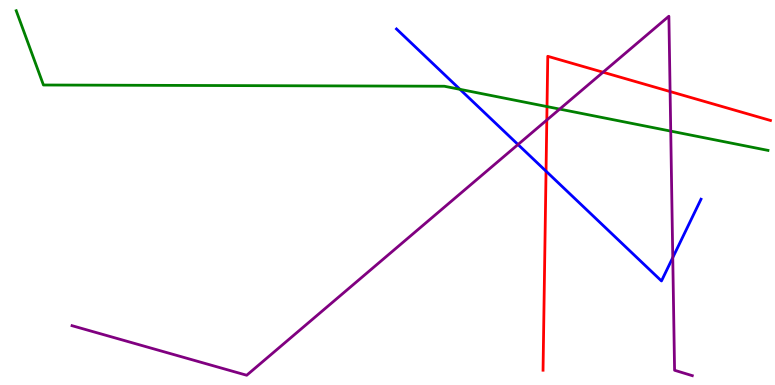[{'lines': ['blue', 'red'], 'intersections': [{'x': 7.05, 'y': 5.55}]}, {'lines': ['green', 'red'], 'intersections': [{'x': 7.06, 'y': 7.23}]}, {'lines': ['purple', 'red'], 'intersections': [{'x': 7.06, 'y': 6.88}, {'x': 7.78, 'y': 8.12}, {'x': 8.65, 'y': 7.62}]}, {'lines': ['blue', 'green'], 'intersections': [{'x': 5.94, 'y': 7.68}]}, {'lines': ['blue', 'purple'], 'intersections': [{'x': 6.68, 'y': 6.25}, {'x': 8.68, 'y': 3.31}]}, {'lines': ['green', 'purple'], 'intersections': [{'x': 7.22, 'y': 7.17}, {'x': 8.65, 'y': 6.59}]}]